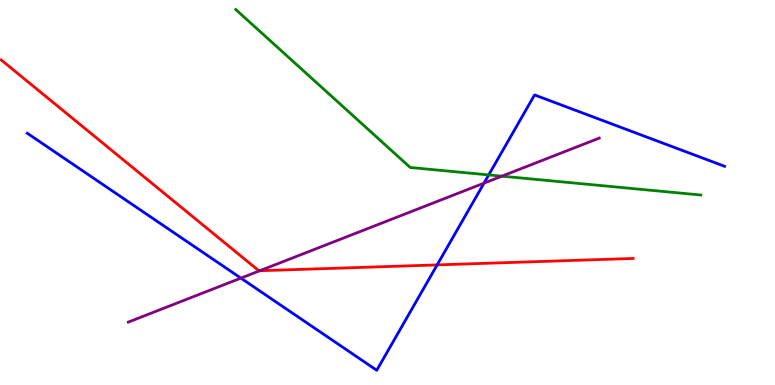[{'lines': ['blue', 'red'], 'intersections': [{'x': 5.64, 'y': 3.12}]}, {'lines': ['green', 'red'], 'intersections': []}, {'lines': ['purple', 'red'], 'intersections': [{'x': 3.35, 'y': 2.97}]}, {'lines': ['blue', 'green'], 'intersections': [{'x': 6.31, 'y': 5.46}]}, {'lines': ['blue', 'purple'], 'intersections': [{'x': 3.11, 'y': 2.78}, {'x': 6.25, 'y': 5.24}]}, {'lines': ['green', 'purple'], 'intersections': [{'x': 6.48, 'y': 5.42}]}]